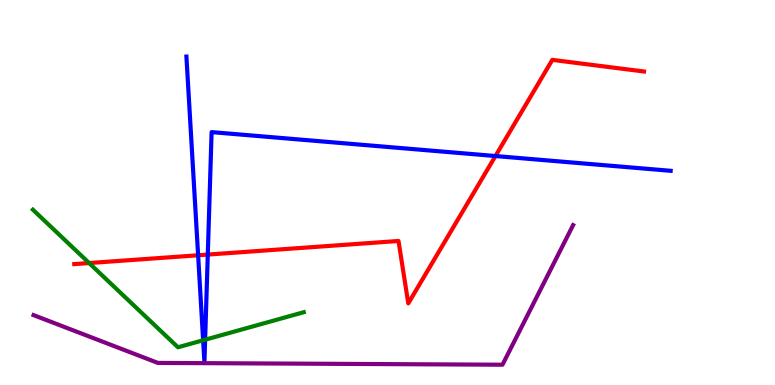[{'lines': ['blue', 'red'], 'intersections': [{'x': 2.56, 'y': 3.37}, {'x': 2.68, 'y': 3.39}, {'x': 6.39, 'y': 5.95}]}, {'lines': ['green', 'red'], 'intersections': [{'x': 1.15, 'y': 3.17}]}, {'lines': ['purple', 'red'], 'intersections': []}, {'lines': ['blue', 'green'], 'intersections': [{'x': 2.62, 'y': 1.16}, {'x': 2.65, 'y': 1.18}]}, {'lines': ['blue', 'purple'], 'intersections': []}, {'lines': ['green', 'purple'], 'intersections': []}]